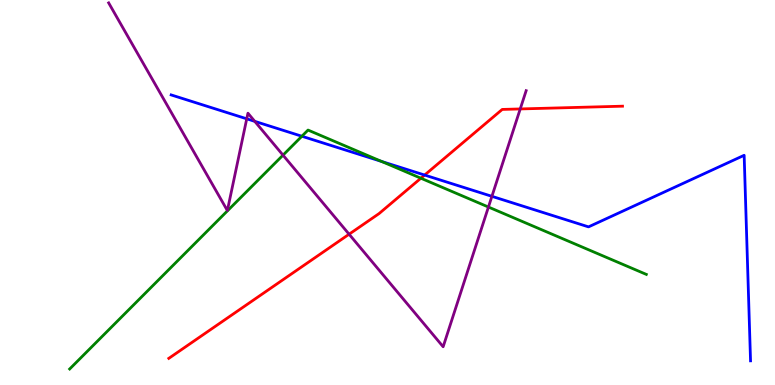[{'lines': ['blue', 'red'], 'intersections': [{'x': 5.48, 'y': 5.45}]}, {'lines': ['green', 'red'], 'intersections': [{'x': 5.43, 'y': 5.37}]}, {'lines': ['purple', 'red'], 'intersections': [{'x': 4.5, 'y': 3.92}, {'x': 6.71, 'y': 7.17}]}, {'lines': ['blue', 'green'], 'intersections': [{'x': 3.9, 'y': 6.46}, {'x': 4.92, 'y': 5.81}]}, {'lines': ['blue', 'purple'], 'intersections': [{'x': 3.18, 'y': 6.91}, {'x': 3.29, 'y': 6.85}, {'x': 6.35, 'y': 4.9}]}, {'lines': ['green', 'purple'], 'intersections': [{'x': 3.65, 'y': 5.97}, {'x': 6.3, 'y': 4.62}]}]